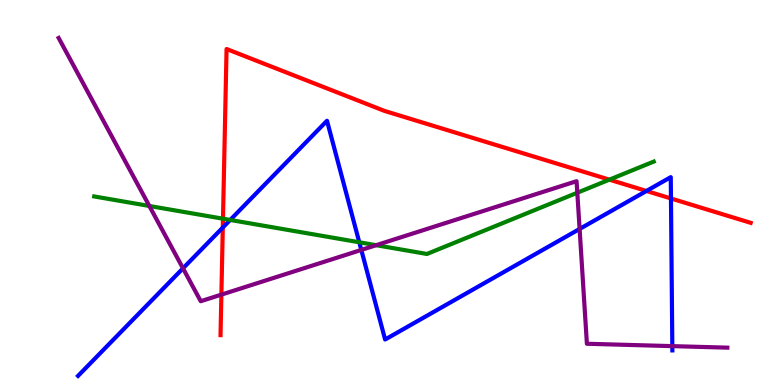[{'lines': ['blue', 'red'], 'intersections': [{'x': 2.87, 'y': 4.09}, {'x': 8.34, 'y': 5.04}, {'x': 8.66, 'y': 4.84}]}, {'lines': ['green', 'red'], 'intersections': [{'x': 2.88, 'y': 4.32}, {'x': 7.86, 'y': 5.33}]}, {'lines': ['purple', 'red'], 'intersections': [{'x': 2.86, 'y': 2.35}]}, {'lines': ['blue', 'green'], 'intersections': [{'x': 2.97, 'y': 4.29}, {'x': 4.64, 'y': 3.71}]}, {'lines': ['blue', 'purple'], 'intersections': [{'x': 2.36, 'y': 3.03}, {'x': 4.66, 'y': 3.51}, {'x': 7.48, 'y': 4.05}, {'x': 8.68, 'y': 1.01}]}, {'lines': ['green', 'purple'], 'intersections': [{'x': 1.93, 'y': 4.65}, {'x': 4.85, 'y': 3.63}, {'x': 7.45, 'y': 4.99}]}]